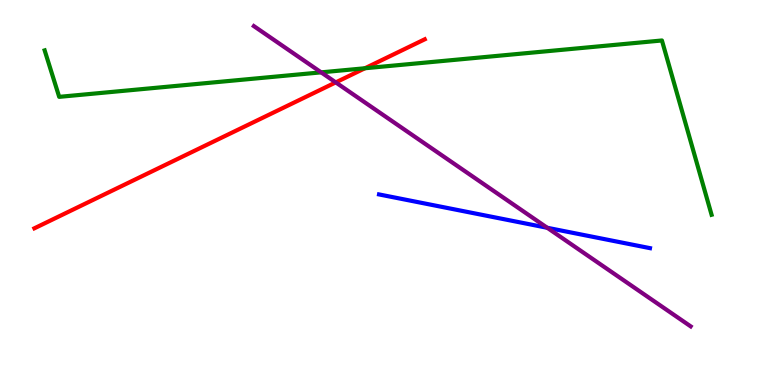[{'lines': ['blue', 'red'], 'intersections': []}, {'lines': ['green', 'red'], 'intersections': [{'x': 4.71, 'y': 8.23}]}, {'lines': ['purple', 'red'], 'intersections': [{'x': 4.33, 'y': 7.86}]}, {'lines': ['blue', 'green'], 'intersections': []}, {'lines': ['blue', 'purple'], 'intersections': [{'x': 7.06, 'y': 4.08}]}, {'lines': ['green', 'purple'], 'intersections': [{'x': 4.14, 'y': 8.12}]}]